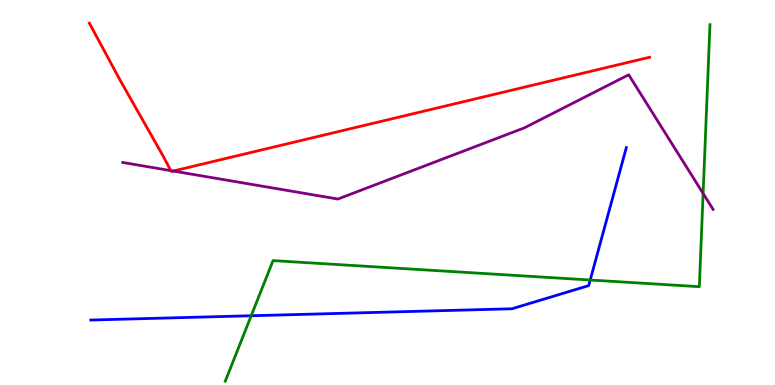[{'lines': ['blue', 'red'], 'intersections': []}, {'lines': ['green', 'red'], 'intersections': []}, {'lines': ['purple', 'red'], 'intersections': [{'x': 2.2, 'y': 5.57}, {'x': 2.23, 'y': 5.56}]}, {'lines': ['blue', 'green'], 'intersections': [{'x': 3.24, 'y': 1.8}, {'x': 7.62, 'y': 2.73}]}, {'lines': ['blue', 'purple'], 'intersections': []}, {'lines': ['green', 'purple'], 'intersections': [{'x': 9.07, 'y': 4.98}]}]